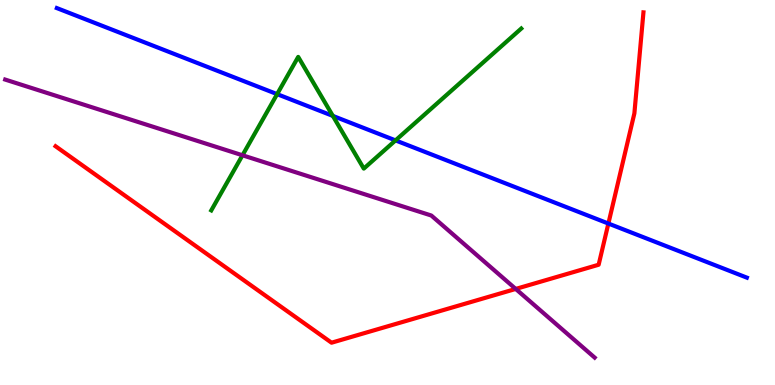[{'lines': ['blue', 'red'], 'intersections': [{'x': 7.85, 'y': 4.19}]}, {'lines': ['green', 'red'], 'intersections': []}, {'lines': ['purple', 'red'], 'intersections': [{'x': 6.65, 'y': 2.5}]}, {'lines': ['blue', 'green'], 'intersections': [{'x': 3.58, 'y': 7.55}, {'x': 4.29, 'y': 6.99}, {'x': 5.1, 'y': 6.35}]}, {'lines': ['blue', 'purple'], 'intersections': []}, {'lines': ['green', 'purple'], 'intersections': [{'x': 3.13, 'y': 5.97}]}]